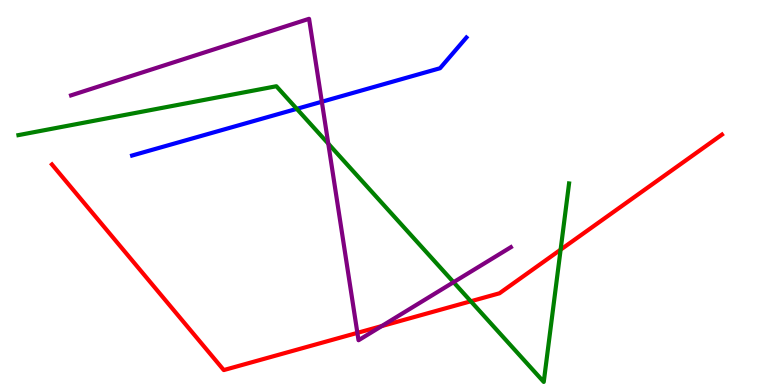[{'lines': ['blue', 'red'], 'intersections': []}, {'lines': ['green', 'red'], 'intersections': [{'x': 6.08, 'y': 2.17}, {'x': 7.23, 'y': 3.51}]}, {'lines': ['purple', 'red'], 'intersections': [{'x': 4.61, 'y': 1.35}, {'x': 4.93, 'y': 1.53}]}, {'lines': ['blue', 'green'], 'intersections': [{'x': 3.83, 'y': 7.17}]}, {'lines': ['blue', 'purple'], 'intersections': [{'x': 4.15, 'y': 7.36}]}, {'lines': ['green', 'purple'], 'intersections': [{'x': 4.24, 'y': 6.27}, {'x': 5.85, 'y': 2.67}]}]